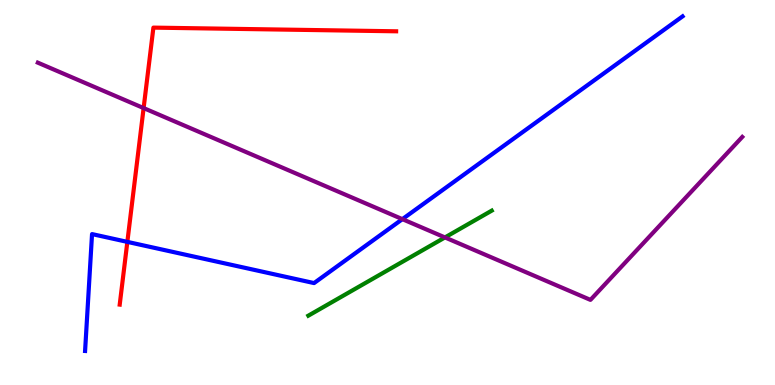[{'lines': ['blue', 'red'], 'intersections': [{'x': 1.64, 'y': 3.72}]}, {'lines': ['green', 'red'], 'intersections': []}, {'lines': ['purple', 'red'], 'intersections': [{'x': 1.85, 'y': 7.19}]}, {'lines': ['blue', 'green'], 'intersections': []}, {'lines': ['blue', 'purple'], 'intersections': [{'x': 5.19, 'y': 4.31}]}, {'lines': ['green', 'purple'], 'intersections': [{'x': 5.74, 'y': 3.83}]}]